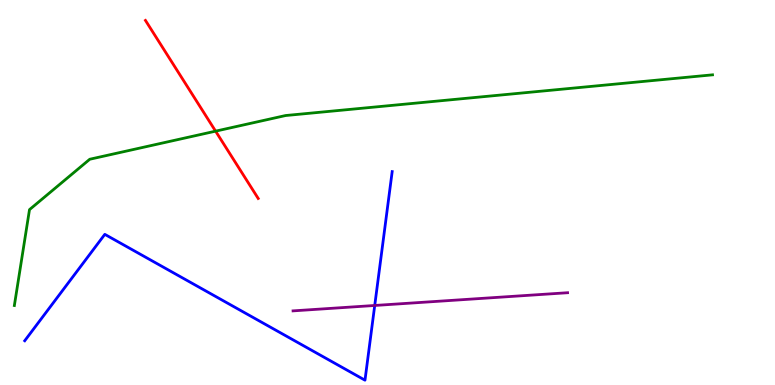[{'lines': ['blue', 'red'], 'intersections': []}, {'lines': ['green', 'red'], 'intersections': [{'x': 2.78, 'y': 6.59}]}, {'lines': ['purple', 'red'], 'intersections': []}, {'lines': ['blue', 'green'], 'intersections': []}, {'lines': ['blue', 'purple'], 'intersections': [{'x': 4.84, 'y': 2.07}]}, {'lines': ['green', 'purple'], 'intersections': []}]